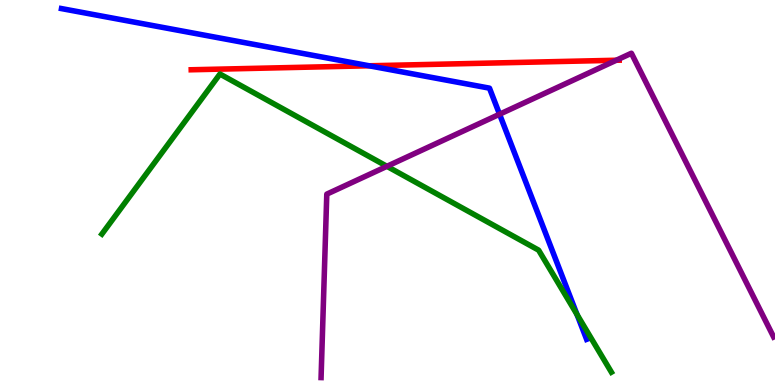[{'lines': ['blue', 'red'], 'intersections': [{'x': 4.76, 'y': 8.29}]}, {'lines': ['green', 'red'], 'intersections': []}, {'lines': ['purple', 'red'], 'intersections': [{'x': 7.95, 'y': 8.44}]}, {'lines': ['blue', 'green'], 'intersections': [{'x': 7.45, 'y': 1.83}]}, {'lines': ['blue', 'purple'], 'intersections': [{'x': 6.45, 'y': 7.03}]}, {'lines': ['green', 'purple'], 'intersections': [{'x': 4.99, 'y': 5.68}]}]